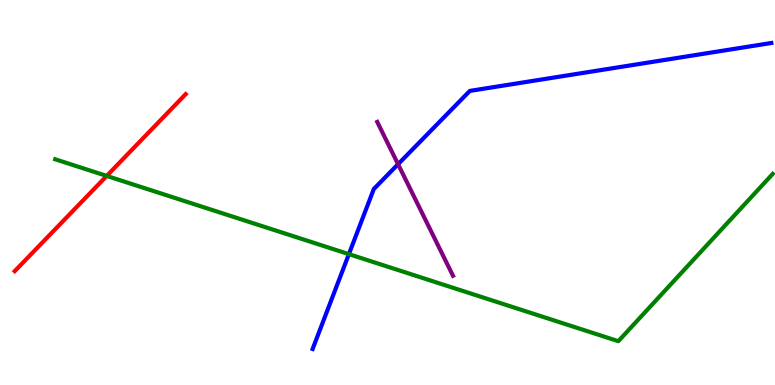[{'lines': ['blue', 'red'], 'intersections': []}, {'lines': ['green', 'red'], 'intersections': [{'x': 1.38, 'y': 5.43}]}, {'lines': ['purple', 'red'], 'intersections': []}, {'lines': ['blue', 'green'], 'intersections': [{'x': 4.5, 'y': 3.4}]}, {'lines': ['blue', 'purple'], 'intersections': [{'x': 5.14, 'y': 5.73}]}, {'lines': ['green', 'purple'], 'intersections': []}]